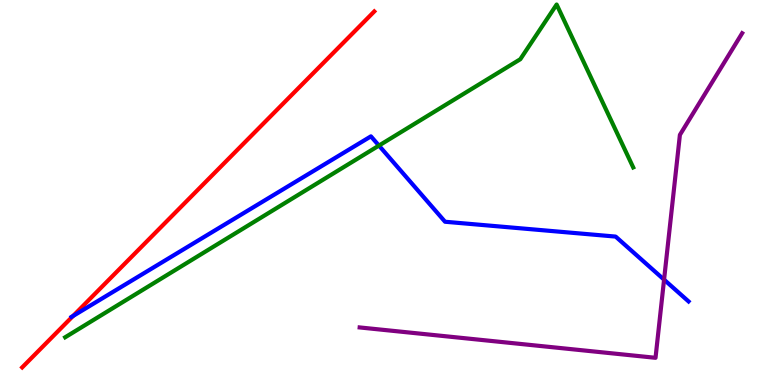[{'lines': ['blue', 'red'], 'intersections': [{'x': 0.943, 'y': 1.79}]}, {'lines': ['green', 'red'], 'intersections': []}, {'lines': ['purple', 'red'], 'intersections': []}, {'lines': ['blue', 'green'], 'intersections': [{'x': 4.89, 'y': 6.22}]}, {'lines': ['blue', 'purple'], 'intersections': [{'x': 8.57, 'y': 2.74}]}, {'lines': ['green', 'purple'], 'intersections': []}]